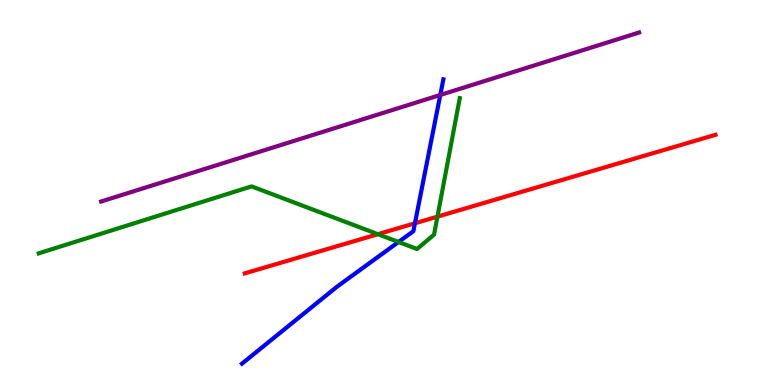[{'lines': ['blue', 'red'], 'intersections': [{'x': 5.35, 'y': 4.2}]}, {'lines': ['green', 'red'], 'intersections': [{'x': 4.88, 'y': 3.92}, {'x': 5.64, 'y': 4.37}]}, {'lines': ['purple', 'red'], 'intersections': []}, {'lines': ['blue', 'green'], 'intersections': [{'x': 5.14, 'y': 3.71}]}, {'lines': ['blue', 'purple'], 'intersections': [{'x': 5.68, 'y': 7.53}]}, {'lines': ['green', 'purple'], 'intersections': []}]